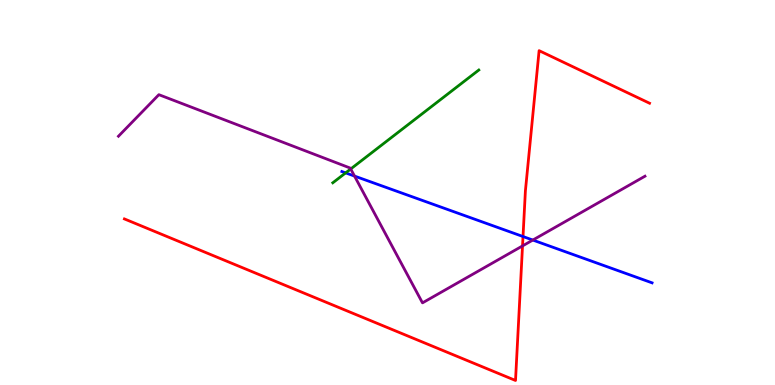[{'lines': ['blue', 'red'], 'intersections': [{'x': 6.75, 'y': 3.86}]}, {'lines': ['green', 'red'], 'intersections': []}, {'lines': ['purple', 'red'], 'intersections': [{'x': 6.74, 'y': 3.61}]}, {'lines': ['blue', 'green'], 'intersections': [{'x': 4.46, 'y': 5.51}]}, {'lines': ['blue', 'purple'], 'intersections': [{'x': 4.57, 'y': 5.43}, {'x': 6.88, 'y': 3.76}]}, {'lines': ['green', 'purple'], 'intersections': [{'x': 4.53, 'y': 5.61}]}]